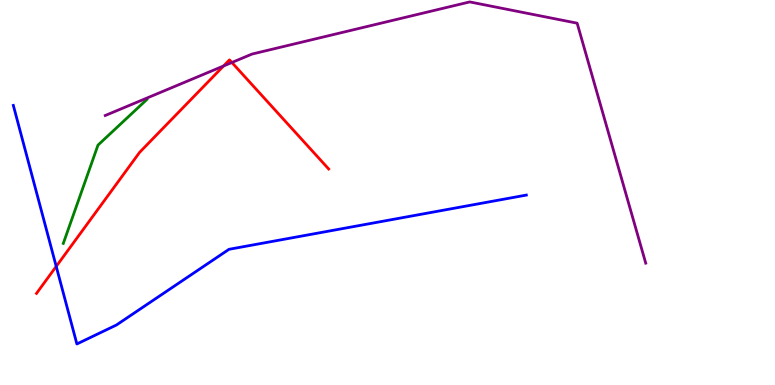[{'lines': ['blue', 'red'], 'intersections': [{'x': 0.725, 'y': 3.08}]}, {'lines': ['green', 'red'], 'intersections': []}, {'lines': ['purple', 'red'], 'intersections': [{'x': 2.88, 'y': 8.29}, {'x': 2.99, 'y': 8.38}]}, {'lines': ['blue', 'green'], 'intersections': []}, {'lines': ['blue', 'purple'], 'intersections': []}, {'lines': ['green', 'purple'], 'intersections': []}]